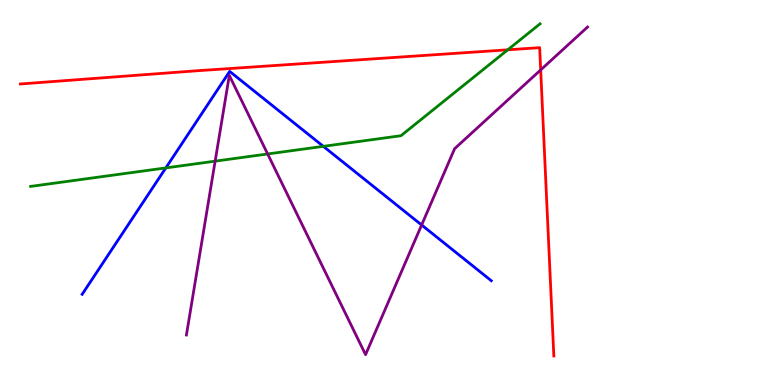[{'lines': ['blue', 'red'], 'intersections': []}, {'lines': ['green', 'red'], 'intersections': [{'x': 6.55, 'y': 8.71}]}, {'lines': ['purple', 'red'], 'intersections': [{'x': 6.98, 'y': 8.18}]}, {'lines': ['blue', 'green'], 'intersections': [{'x': 2.14, 'y': 5.64}, {'x': 4.17, 'y': 6.2}]}, {'lines': ['blue', 'purple'], 'intersections': [{'x': 5.44, 'y': 4.16}]}, {'lines': ['green', 'purple'], 'intersections': [{'x': 2.78, 'y': 5.81}, {'x': 3.45, 'y': 6.0}]}]